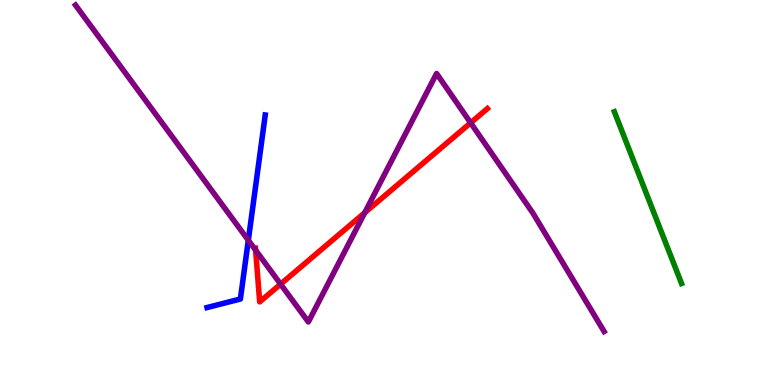[{'lines': ['blue', 'red'], 'intersections': []}, {'lines': ['green', 'red'], 'intersections': []}, {'lines': ['purple', 'red'], 'intersections': [{'x': 3.3, 'y': 3.5}, {'x': 3.62, 'y': 2.62}, {'x': 4.71, 'y': 4.47}, {'x': 6.07, 'y': 6.81}]}, {'lines': ['blue', 'green'], 'intersections': []}, {'lines': ['blue', 'purple'], 'intersections': [{'x': 3.2, 'y': 3.76}]}, {'lines': ['green', 'purple'], 'intersections': []}]